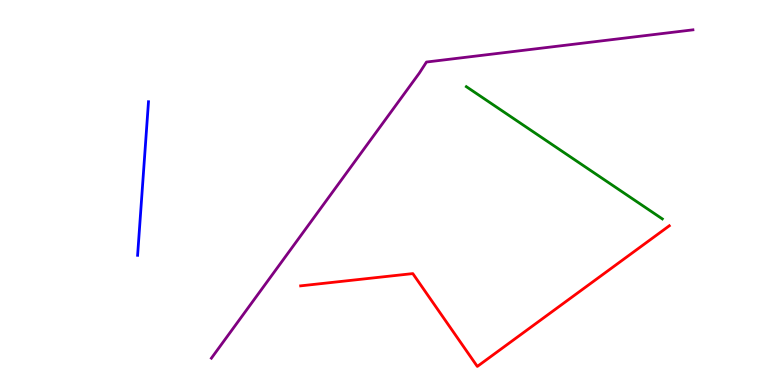[{'lines': ['blue', 'red'], 'intersections': []}, {'lines': ['green', 'red'], 'intersections': []}, {'lines': ['purple', 'red'], 'intersections': []}, {'lines': ['blue', 'green'], 'intersections': []}, {'lines': ['blue', 'purple'], 'intersections': []}, {'lines': ['green', 'purple'], 'intersections': []}]